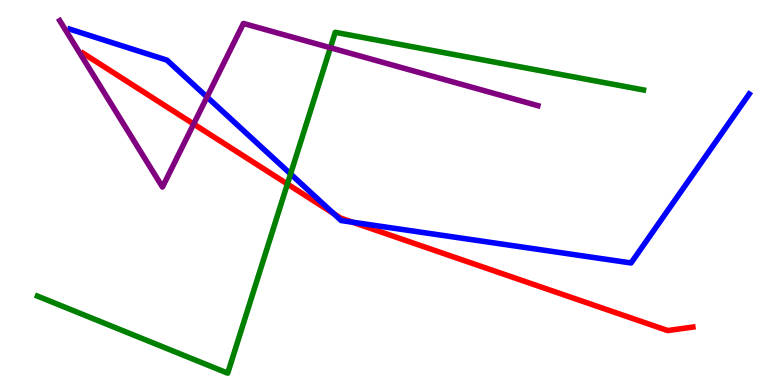[{'lines': ['blue', 'red'], 'intersections': [{'x': 4.31, 'y': 4.45}, {'x': 4.55, 'y': 4.23}]}, {'lines': ['green', 'red'], 'intersections': [{'x': 3.71, 'y': 5.22}]}, {'lines': ['purple', 'red'], 'intersections': [{'x': 2.5, 'y': 6.78}]}, {'lines': ['blue', 'green'], 'intersections': [{'x': 3.75, 'y': 5.48}]}, {'lines': ['blue', 'purple'], 'intersections': [{'x': 2.67, 'y': 7.48}]}, {'lines': ['green', 'purple'], 'intersections': [{'x': 4.26, 'y': 8.76}]}]